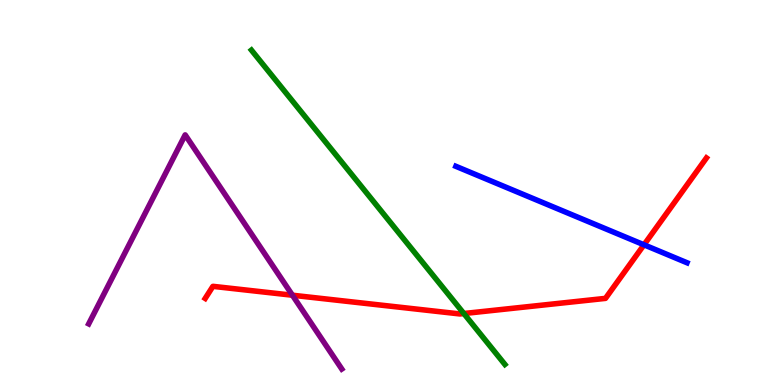[{'lines': ['blue', 'red'], 'intersections': [{'x': 8.31, 'y': 3.64}]}, {'lines': ['green', 'red'], 'intersections': [{'x': 5.99, 'y': 1.86}]}, {'lines': ['purple', 'red'], 'intersections': [{'x': 3.77, 'y': 2.33}]}, {'lines': ['blue', 'green'], 'intersections': []}, {'lines': ['blue', 'purple'], 'intersections': []}, {'lines': ['green', 'purple'], 'intersections': []}]